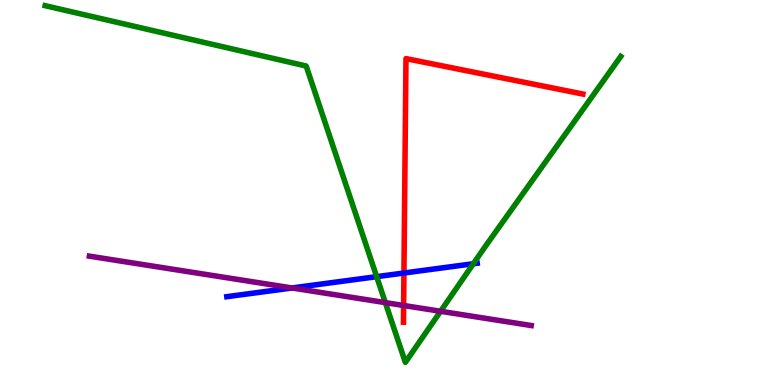[{'lines': ['blue', 'red'], 'intersections': [{'x': 5.21, 'y': 2.91}]}, {'lines': ['green', 'red'], 'intersections': []}, {'lines': ['purple', 'red'], 'intersections': [{'x': 5.21, 'y': 2.07}]}, {'lines': ['blue', 'green'], 'intersections': [{'x': 4.86, 'y': 2.81}, {'x': 6.11, 'y': 3.15}]}, {'lines': ['blue', 'purple'], 'intersections': [{'x': 3.77, 'y': 2.52}]}, {'lines': ['green', 'purple'], 'intersections': [{'x': 4.97, 'y': 2.14}, {'x': 5.68, 'y': 1.91}]}]